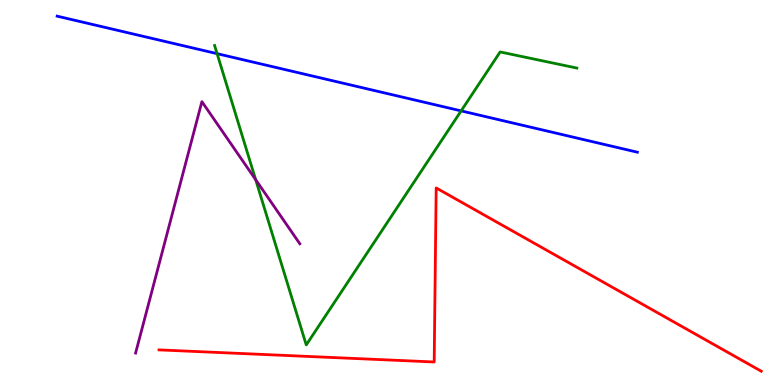[{'lines': ['blue', 'red'], 'intersections': []}, {'lines': ['green', 'red'], 'intersections': []}, {'lines': ['purple', 'red'], 'intersections': []}, {'lines': ['blue', 'green'], 'intersections': [{'x': 2.8, 'y': 8.61}, {'x': 5.95, 'y': 7.12}]}, {'lines': ['blue', 'purple'], 'intersections': []}, {'lines': ['green', 'purple'], 'intersections': [{'x': 3.3, 'y': 5.33}]}]